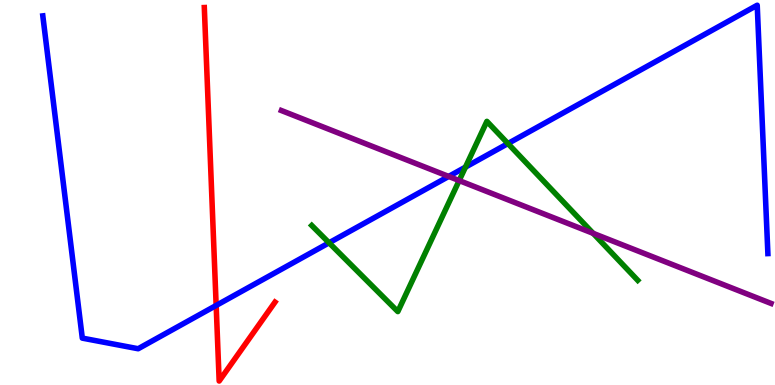[{'lines': ['blue', 'red'], 'intersections': [{'x': 2.79, 'y': 2.07}]}, {'lines': ['green', 'red'], 'intersections': []}, {'lines': ['purple', 'red'], 'intersections': []}, {'lines': ['blue', 'green'], 'intersections': [{'x': 4.25, 'y': 3.69}, {'x': 6.01, 'y': 5.66}, {'x': 6.55, 'y': 6.27}]}, {'lines': ['blue', 'purple'], 'intersections': [{'x': 5.79, 'y': 5.42}]}, {'lines': ['green', 'purple'], 'intersections': [{'x': 5.92, 'y': 5.31}, {'x': 7.65, 'y': 3.94}]}]